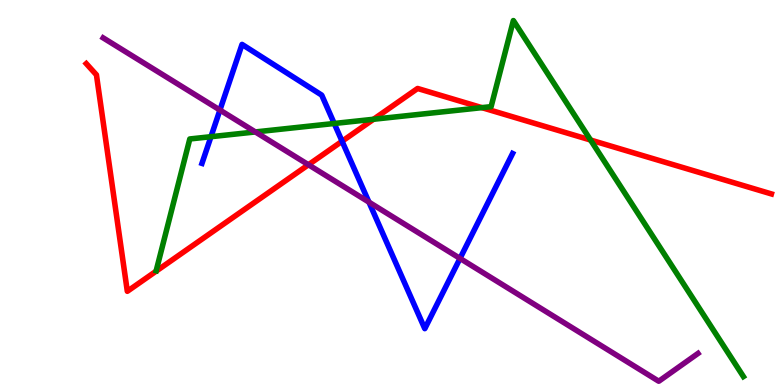[{'lines': ['blue', 'red'], 'intersections': [{'x': 4.41, 'y': 6.33}]}, {'lines': ['green', 'red'], 'intersections': [{'x': 4.82, 'y': 6.9}, {'x': 6.22, 'y': 7.2}, {'x': 7.62, 'y': 6.36}]}, {'lines': ['purple', 'red'], 'intersections': [{'x': 3.98, 'y': 5.72}]}, {'lines': ['blue', 'green'], 'intersections': [{'x': 2.72, 'y': 6.45}, {'x': 4.31, 'y': 6.79}]}, {'lines': ['blue', 'purple'], 'intersections': [{'x': 2.84, 'y': 7.14}, {'x': 4.76, 'y': 4.75}, {'x': 5.94, 'y': 3.29}]}, {'lines': ['green', 'purple'], 'intersections': [{'x': 3.29, 'y': 6.57}]}]